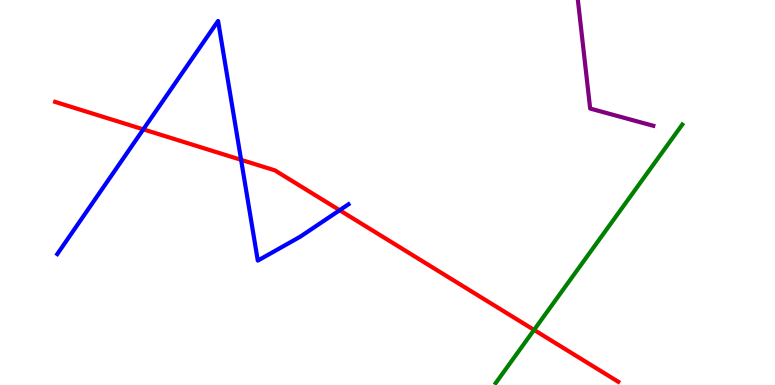[{'lines': ['blue', 'red'], 'intersections': [{'x': 1.85, 'y': 6.64}, {'x': 3.11, 'y': 5.85}, {'x': 4.38, 'y': 4.54}]}, {'lines': ['green', 'red'], 'intersections': [{'x': 6.89, 'y': 1.43}]}, {'lines': ['purple', 'red'], 'intersections': []}, {'lines': ['blue', 'green'], 'intersections': []}, {'lines': ['blue', 'purple'], 'intersections': []}, {'lines': ['green', 'purple'], 'intersections': []}]